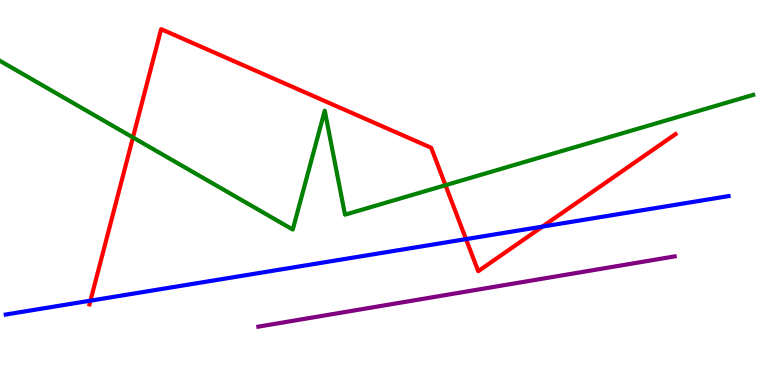[{'lines': ['blue', 'red'], 'intersections': [{'x': 1.17, 'y': 2.19}, {'x': 6.01, 'y': 3.79}, {'x': 7.0, 'y': 4.11}]}, {'lines': ['green', 'red'], 'intersections': [{'x': 1.72, 'y': 6.43}, {'x': 5.75, 'y': 5.19}]}, {'lines': ['purple', 'red'], 'intersections': []}, {'lines': ['blue', 'green'], 'intersections': []}, {'lines': ['blue', 'purple'], 'intersections': []}, {'lines': ['green', 'purple'], 'intersections': []}]